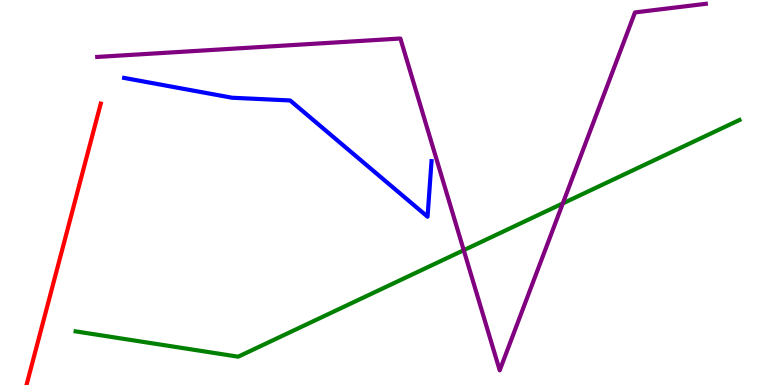[{'lines': ['blue', 'red'], 'intersections': []}, {'lines': ['green', 'red'], 'intersections': []}, {'lines': ['purple', 'red'], 'intersections': []}, {'lines': ['blue', 'green'], 'intersections': []}, {'lines': ['blue', 'purple'], 'intersections': []}, {'lines': ['green', 'purple'], 'intersections': [{'x': 5.98, 'y': 3.5}, {'x': 7.26, 'y': 4.72}]}]